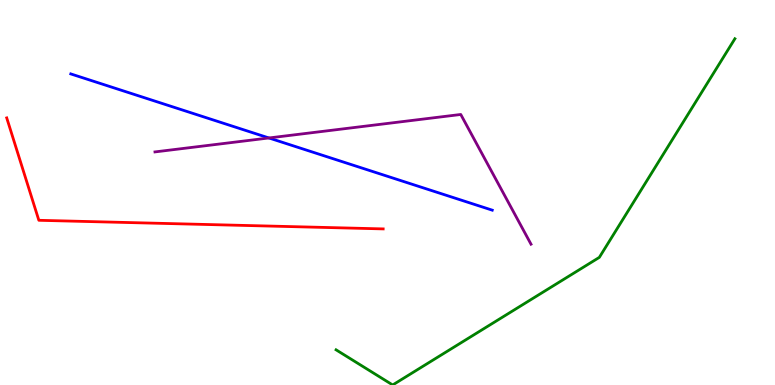[{'lines': ['blue', 'red'], 'intersections': []}, {'lines': ['green', 'red'], 'intersections': []}, {'lines': ['purple', 'red'], 'intersections': []}, {'lines': ['blue', 'green'], 'intersections': []}, {'lines': ['blue', 'purple'], 'intersections': [{'x': 3.47, 'y': 6.42}]}, {'lines': ['green', 'purple'], 'intersections': []}]